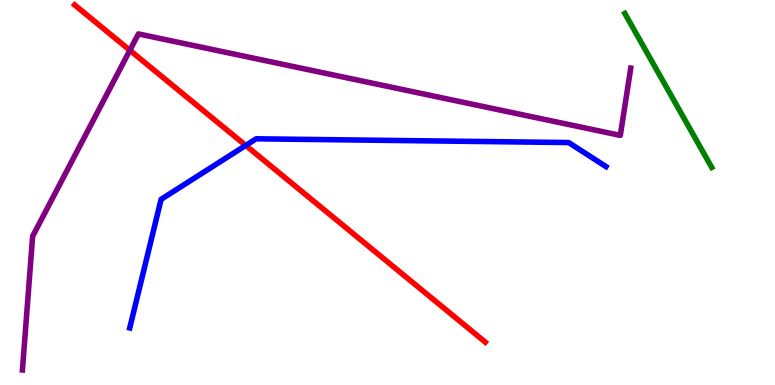[{'lines': ['blue', 'red'], 'intersections': [{'x': 3.17, 'y': 6.22}]}, {'lines': ['green', 'red'], 'intersections': []}, {'lines': ['purple', 'red'], 'intersections': [{'x': 1.68, 'y': 8.69}]}, {'lines': ['blue', 'green'], 'intersections': []}, {'lines': ['blue', 'purple'], 'intersections': []}, {'lines': ['green', 'purple'], 'intersections': []}]